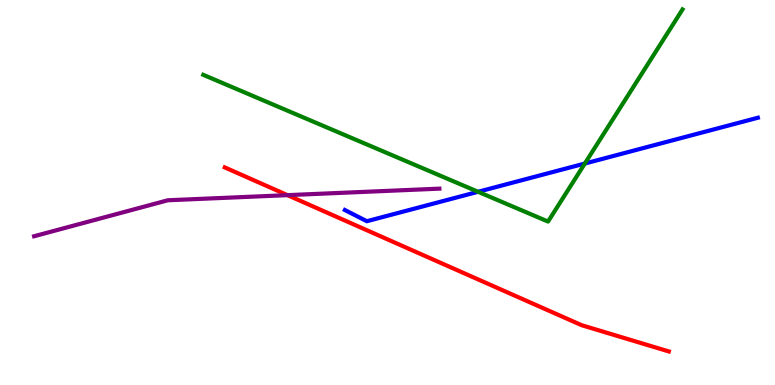[{'lines': ['blue', 'red'], 'intersections': []}, {'lines': ['green', 'red'], 'intersections': []}, {'lines': ['purple', 'red'], 'intersections': [{'x': 3.71, 'y': 4.93}]}, {'lines': ['blue', 'green'], 'intersections': [{'x': 6.17, 'y': 5.02}, {'x': 7.55, 'y': 5.75}]}, {'lines': ['blue', 'purple'], 'intersections': []}, {'lines': ['green', 'purple'], 'intersections': []}]